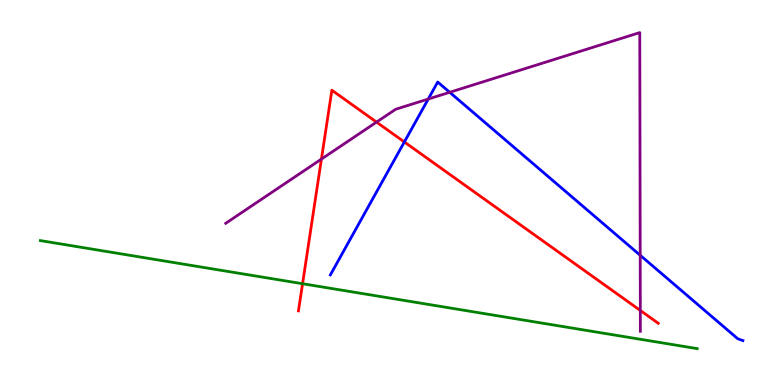[{'lines': ['blue', 'red'], 'intersections': [{'x': 5.22, 'y': 6.31}]}, {'lines': ['green', 'red'], 'intersections': [{'x': 3.9, 'y': 2.63}]}, {'lines': ['purple', 'red'], 'intersections': [{'x': 4.15, 'y': 5.87}, {'x': 4.86, 'y': 6.83}, {'x': 8.26, 'y': 1.94}]}, {'lines': ['blue', 'green'], 'intersections': []}, {'lines': ['blue', 'purple'], 'intersections': [{'x': 5.53, 'y': 7.43}, {'x': 5.8, 'y': 7.6}, {'x': 8.26, 'y': 3.37}]}, {'lines': ['green', 'purple'], 'intersections': []}]